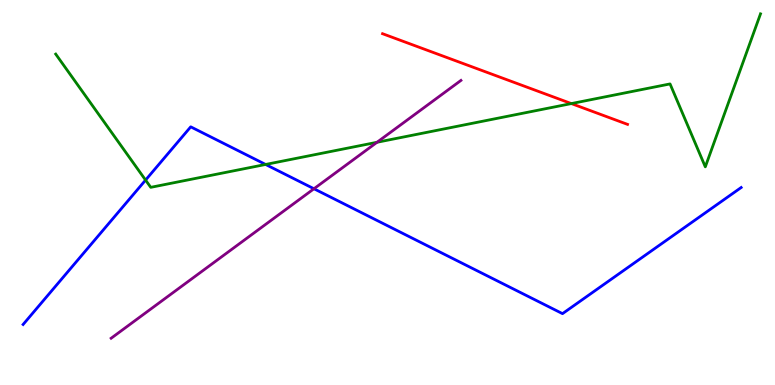[{'lines': ['blue', 'red'], 'intersections': []}, {'lines': ['green', 'red'], 'intersections': [{'x': 7.37, 'y': 7.31}]}, {'lines': ['purple', 'red'], 'intersections': []}, {'lines': ['blue', 'green'], 'intersections': [{'x': 1.88, 'y': 5.32}, {'x': 3.43, 'y': 5.73}]}, {'lines': ['blue', 'purple'], 'intersections': [{'x': 4.05, 'y': 5.1}]}, {'lines': ['green', 'purple'], 'intersections': [{'x': 4.86, 'y': 6.3}]}]